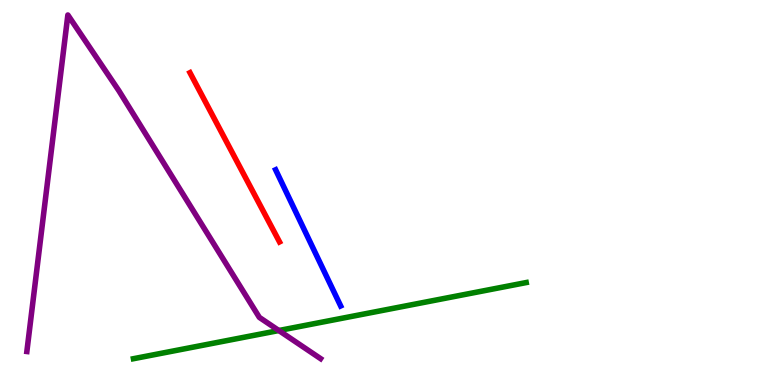[{'lines': ['blue', 'red'], 'intersections': []}, {'lines': ['green', 'red'], 'intersections': []}, {'lines': ['purple', 'red'], 'intersections': []}, {'lines': ['blue', 'green'], 'intersections': []}, {'lines': ['blue', 'purple'], 'intersections': []}, {'lines': ['green', 'purple'], 'intersections': [{'x': 3.6, 'y': 1.42}]}]